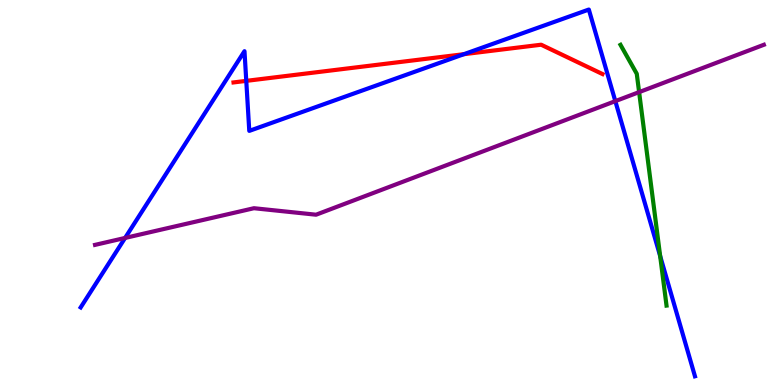[{'lines': ['blue', 'red'], 'intersections': [{'x': 3.18, 'y': 7.9}, {'x': 5.99, 'y': 8.59}]}, {'lines': ['green', 'red'], 'intersections': []}, {'lines': ['purple', 'red'], 'intersections': []}, {'lines': ['blue', 'green'], 'intersections': [{'x': 8.52, 'y': 3.35}]}, {'lines': ['blue', 'purple'], 'intersections': [{'x': 1.61, 'y': 3.82}, {'x': 7.94, 'y': 7.37}]}, {'lines': ['green', 'purple'], 'intersections': [{'x': 8.25, 'y': 7.61}]}]